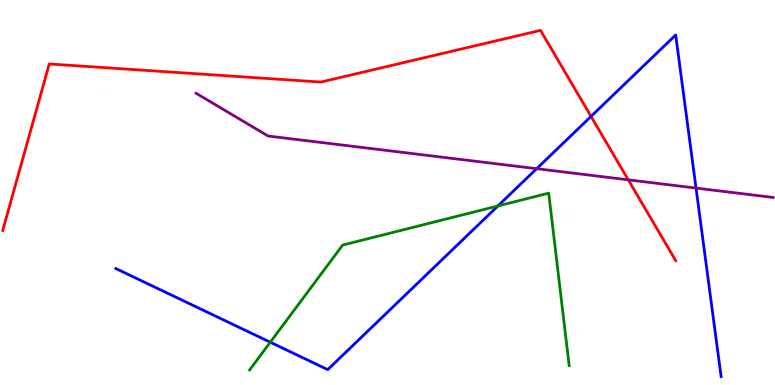[{'lines': ['blue', 'red'], 'intersections': [{'x': 7.63, 'y': 6.98}]}, {'lines': ['green', 'red'], 'intersections': []}, {'lines': ['purple', 'red'], 'intersections': [{'x': 8.11, 'y': 5.33}]}, {'lines': ['blue', 'green'], 'intersections': [{'x': 3.49, 'y': 1.11}, {'x': 6.42, 'y': 4.65}]}, {'lines': ['blue', 'purple'], 'intersections': [{'x': 6.92, 'y': 5.62}, {'x': 8.98, 'y': 5.11}]}, {'lines': ['green', 'purple'], 'intersections': []}]